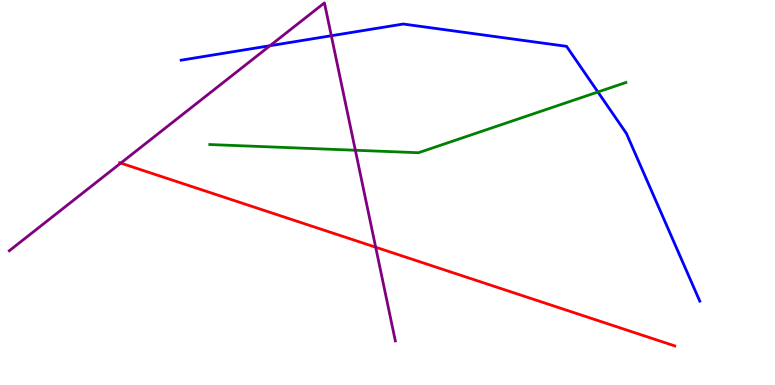[{'lines': ['blue', 'red'], 'intersections': []}, {'lines': ['green', 'red'], 'intersections': []}, {'lines': ['purple', 'red'], 'intersections': [{'x': 1.56, 'y': 5.76}, {'x': 4.85, 'y': 3.58}]}, {'lines': ['blue', 'green'], 'intersections': [{'x': 7.72, 'y': 7.61}]}, {'lines': ['blue', 'purple'], 'intersections': [{'x': 3.48, 'y': 8.81}, {'x': 4.28, 'y': 9.07}]}, {'lines': ['green', 'purple'], 'intersections': [{'x': 4.59, 'y': 6.1}]}]